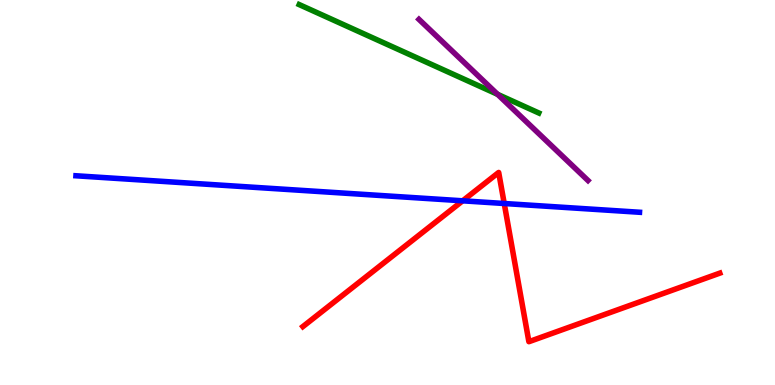[{'lines': ['blue', 'red'], 'intersections': [{'x': 5.97, 'y': 4.78}, {'x': 6.51, 'y': 4.71}]}, {'lines': ['green', 'red'], 'intersections': []}, {'lines': ['purple', 'red'], 'intersections': []}, {'lines': ['blue', 'green'], 'intersections': []}, {'lines': ['blue', 'purple'], 'intersections': []}, {'lines': ['green', 'purple'], 'intersections': [{'x': 6.42, 'y': 7.55}]}]